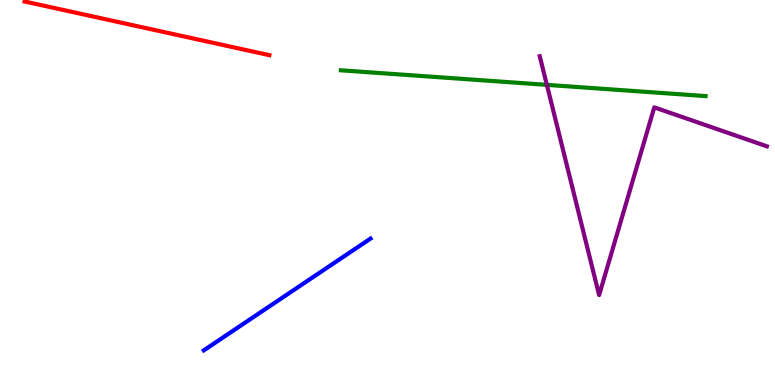[{'lines': ['blue', 'red'], 'intersections': []}, {'lines': ['green', 'red'], 'intersections': []}, {'lines': ['purple', 'red'], 'intersections': []}, {'lines': ['blue', 'green'], 'intersections': []}, {'lines': ['blue', 'purple'], 'intersections': []}, {'lines': ['green', 'purple'], 'intersections': [{'x': 7.06, 'y': 7.8}]}]